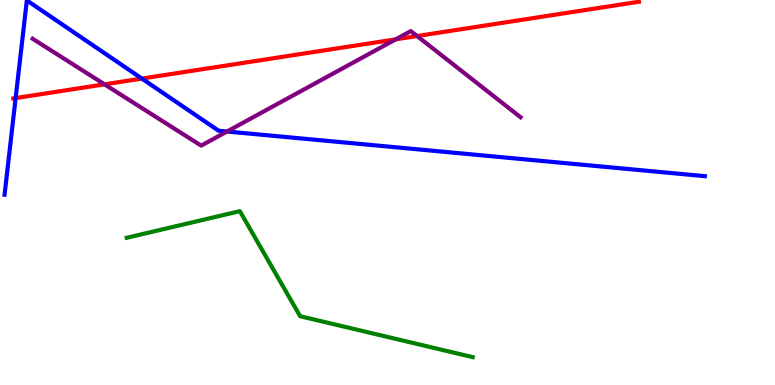[{'lines': ['blue', 'red'], 'intersections': [{'x': 0.202, 'y': 7.45}, {'x': 1.83, 'y': 7.96}]}, {'lines': ['green', 'red'], 'intersections': []}, {'lines': ['purple', 'red'], 'intersections': [{'x': 1.35, 'y': 7.81}, {'x': 5.11, 'y': 8.98}, {'x': 5.38, 'y': 9.06}]}, {'lines': ['blue', 'green'], 'intersections': []}, {'lines': ['blue', 'purple'], 'intersections': [{'x': 2.93, 'y': 6.58}]}, {'lines': ['green', 'purple'], 'intersections': []}]